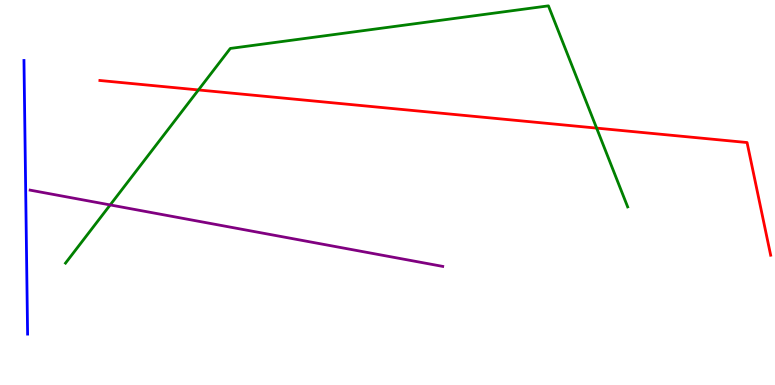[{'lines': ['blue', 'red'], 'intersections': []}, {'lines': ['green', 'red'], 'intersections': [{'x': 2.56, 'y': 7.66}, {'x': 7.7, 'y': 6.67}]}, {'lines': ['purple', 'red'], 'intersections': []}, {'lines': ['blue', 'green'], 'intersections': []}, {'lines': ['blue', 'purple'], 'intersections': []}, {'lines': ['green', 'purple'], 'intersections': [{'x': 1.42, 'y': 4.68}]}]